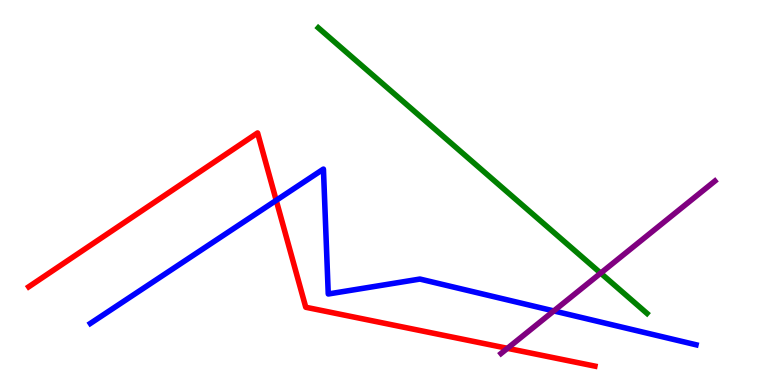[{'lines': ['blue', 'red'], 'intersections': [{'x': 3.56, 'y': 4.8}]}, {'lines': ['green', 'red'], 'intersections': []}, {'lines': ['purple', 'red'], 'intersections': [{'x': 6.55, 'y': 0.953}]}, {'lines': ['blue', 'green'], 'intersections': []}, {'lines': ['blue', 'purple'], 'intersections': [{'x': 7.15, 'y': 1.92}]}, {'lines': ['green', 'purple'], 'intersections': [{'x': 7.75, 'y': 2.91}]}]